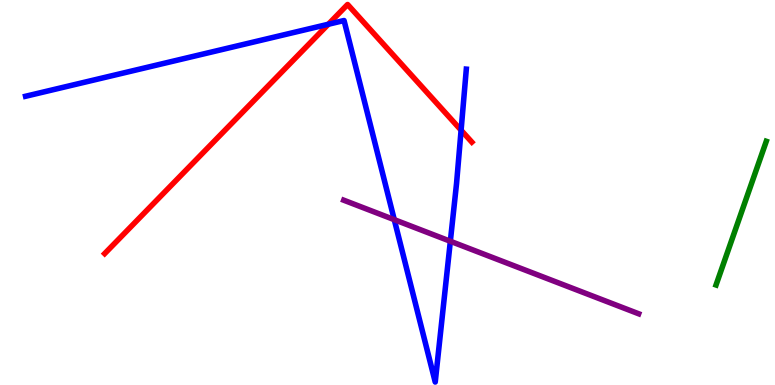[{'lines': ['blue', 'red'], 'intersections': [{'x': 4.24, 'y': 9.37}, {'x': 5.95, 'y': 6.62}]}, {'lines': ['green', 'red'], 'intersections': []}, {'lines': ['purple', 'red'], 'intersections': []}, {'lines': ['blue', 'green'], 'intersections': []}, {'lines': ['blue', 'purple'], 'intersections': [{'x': 5.09, 'y': 4.29}, {'x': 5.81, 'y': 3.73}]}, {'lines': ['green', 'purple'], 'intersections': []}]